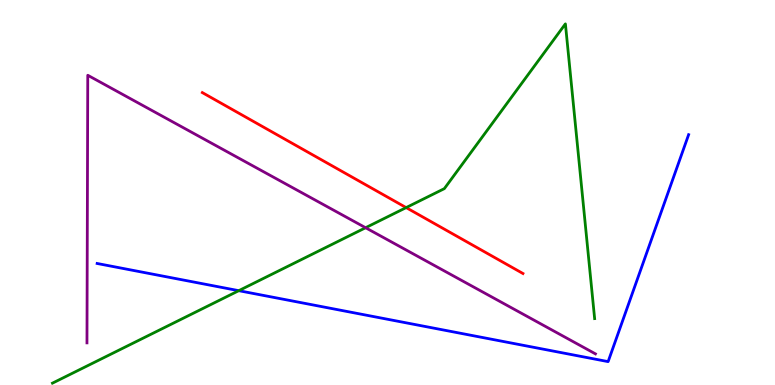[{'lines': ['blue', 'red'], 'intersections': []}, {'lines': ['green', 'red'], 'intersections': [{'x': 5.24, 'y': 4.61}]}, {'lines': ['purple', 'red'], 'intersections': []}, {'lines': ['blue', 'green'], 'intersections': [{'x': 3.08, 'y': 2.45}]}, {'lines': ['blue', 'purple'], 'intersections': []}, {'lines': ['green', 'purple'], 'intersections': [{'x': 4.72, 'y': 4.09}]}]